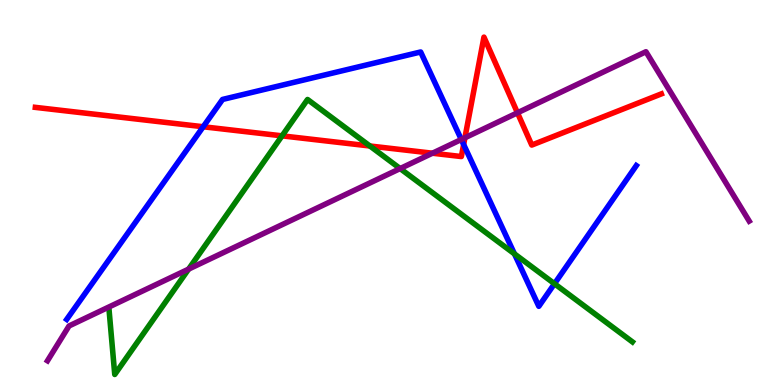[{'lines': ['blue', 'red'], 'intersections': [{'x': 2.62, 'y': 6.71}, {'x': 5.98, 'y': 6.25}]}, {'lines': ['green', 'red'], 'intersections': [{'x': 3.64, 'y': 6.47}, {'x': 4.77, 'y': 6.21}]}, {'lines': ['purple', 'red'], 'intersections': [{'x': 5.58, 'y': 6.02}, {'x': 6.0, 'y': 6.42}, {'x': 6.68, 'y': 7.07}]}, {'lines': ['blue', 'green'], 'intersections': [{'x': 6.64, 'y': 3.41}, {'x': 7.15, 'y': 2.63}]}, {'lines': ['blue', 'purple'], 'intersections': [{'x': 5.95, 'y': 6.38}]}, {'lines': ['green', 'purple'], 'intersections': [{'x': 2.43, 'y': 3.01}, {'x': 5.16, 'y': 5.62}]}]